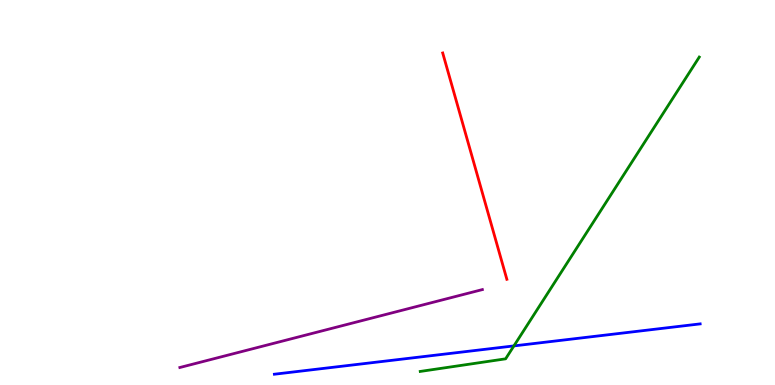[{'lines': ['blue', 'red'], 'intersections': []}, {'lines': ['green', 'red'], 'intersections': []}, {'lines': ['purple', 'red'], 'intersections': []}, {'lines': ['blue', 'green'], 'intersections': [{'x': 6.63, 'y': 1.02}]}, {'lines': ['blue', 'purple'], 'intersections': []}, {'lines': ['green', 'purple'], 'intersections': []}]